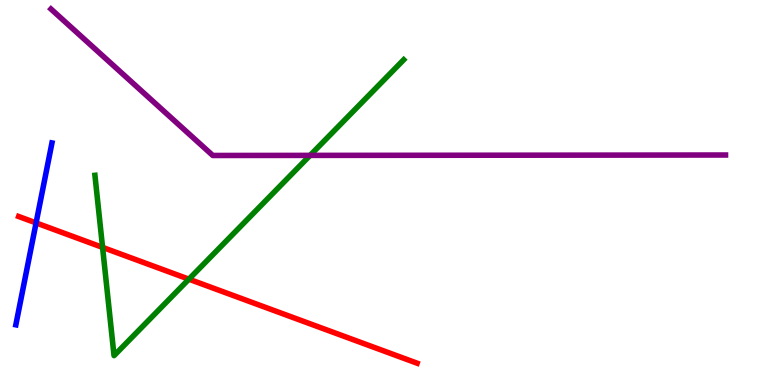[{'lines': ['blue', 'red'], 'intersections': [{'x': 0.466, 'y': 4.21}]}, {'lines': ['green', 'red'], 'intersections': [{'x': 1.32, 'y': 3.57}, {'x': 2.44, 'y': 2.75}]}, {'lines': ['purple', 'red'], 'intersections': []}, {'lines': ['blue', 'green'], 'intersections': []}, {'lines': ['blue', 'purple'], 'intersections': []}, {'lines': ['green', 'purple'], 'intersections': [{'x': 4.0, 'y': 5.96}]}]